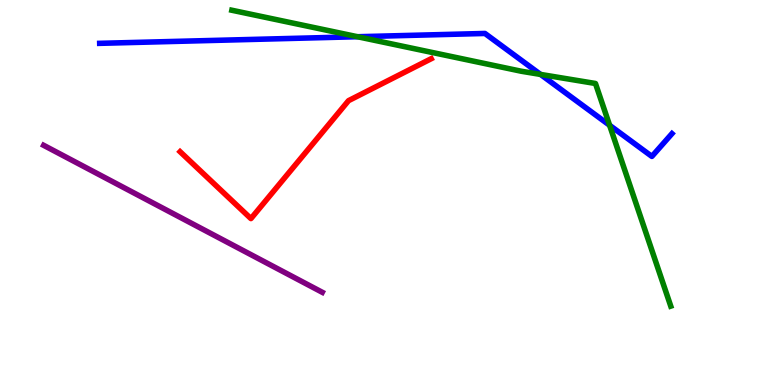[{'lines': ['blue', 'red'], 'intersections': []}, {'lines': ['green', 'red'], 'intersections': []}, {'lines': ['purple', 'red'], 'intersections': []}, {'lines': ['blue', 'green'], 'intersections': [{'x': 4.61, 'y': 9.05}, {'x': 6.97, 'y': 8.07}, {'x': 7.87, 'y': 6.75}]}, {'lines': ['blue', 'purple'], 'intersections': []}, {'lines': ['green', 'purple'], 'intersections': []}]